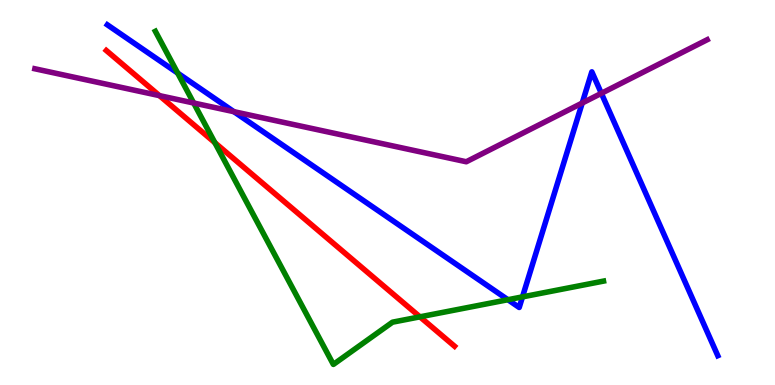[{'lines': ['blue', 'red'], 'intersections': []}, {'lines': ['green', 'red'], 'intersections': [{'x': 2.77, 'y': 6.29}, {'x': 5.42, 'y': 1.77}]}, {'lines': ['purple', 'red'], 'intersections': [{'x': 2.06, 'y': 7.52}]}, {'lines': ['blue', 'green'], 'intersections': [{'x': 2.29, 'y': 8.1}, {'x': 6.55, 'y': 2.22}, {'x': 6.74, 'y': 2.29}]}, {'lines': ['blue', 'purple'], 'intersections': [{'x': 3.02, 'y': 7.1}, {'x': 7.51, 'y': 7.32}, {'x': 7.76, 'y': 7.58}]}, {'lines': ['green', 'purple'], 'intersections': [{'x': 2.5, 'y': 7.32}]}]